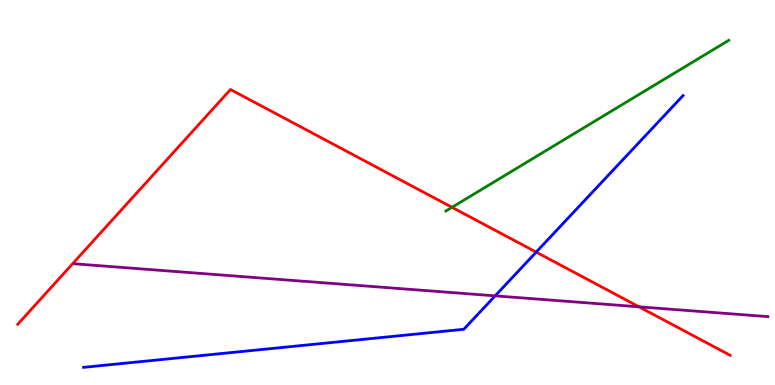[{'lines': ['blue', 'red'], 'intersections': [{'x': 6.92, 'y': 3.45}]}, {'lines': ['green', 'red'], 'intersections': [{'x': 5.83, 'y': 4.61}]}, {'lines': ['purple', 'red'], 'intersections': [{'x': 8.25, 'y': 2.03}]}, {'lines': ['blue', 'green'], 'intersections': []}, {'lines': ['blue', 'purple'], 'intersections': [{'x': 6.39, 'y': 2.32}]}, {'lines': ['green', 'purple'], 'intersections': []}]